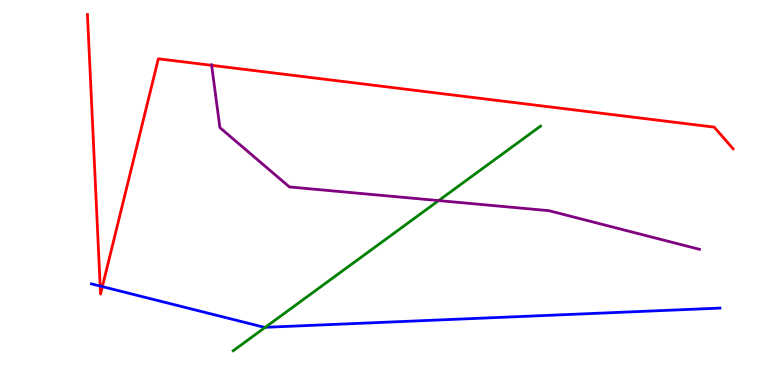[{'lines': ['blue', 'red'], 'intersections': [{'x': 1.29, 'y': 2.57}, {'x': 1.32, 'y': 2.56}]}, {'lines': ['green', 'red'], 'intersections': []}, {'lines': ['purple', 'red'], 'intersections': [{'x': 2.73, 'y': 8.3}]}, {'lines': ['blue', 'green'], 'intersections': [{'x': 3.42, 'y': 1.5}]}, {'lines': ['blue', 'purple'], 'intersections': []}, {'lines': ['green', 'purple'], 'intersections': [{'x': 5.66, 'y': 4.79}]}]